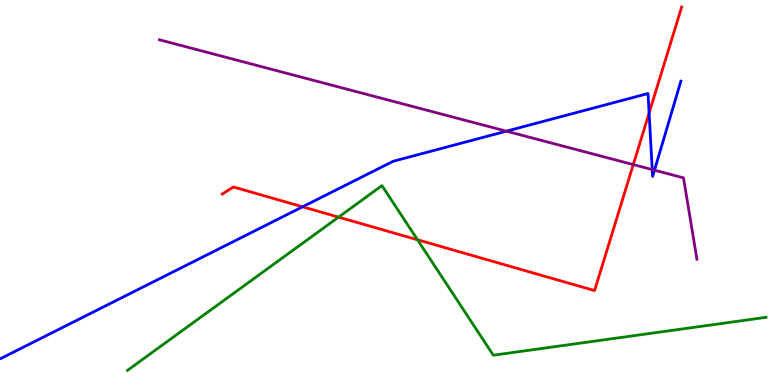[{'lines': ['blue', 'red'], 'intersections': [{'x': 3.9, 'y': 4.63}, {'x': 8.38, 'y': 7.06}]}, {'lines': ['green', 'red'], 'intersections': [{'x': 4.37, 'y': 4.36}, {'x': 5.39, 'y': 3.77}]}, {'lines': ['purple', 'red'], 'intersections': [{'x': 8.17, 'y': 5.72}]}, {'lines': ['blue', 'green'], 'intersections': []}, {'lines': ['blue', 'purple'], 'intersections': [{'x': 6.53, 'y': 6.59}, {'x': 8.42, 'y': 5.59}, {'x': 8.44, 'y': 5.58}]}, {'lines': ['green', 'purple'], 'intersections': []}]